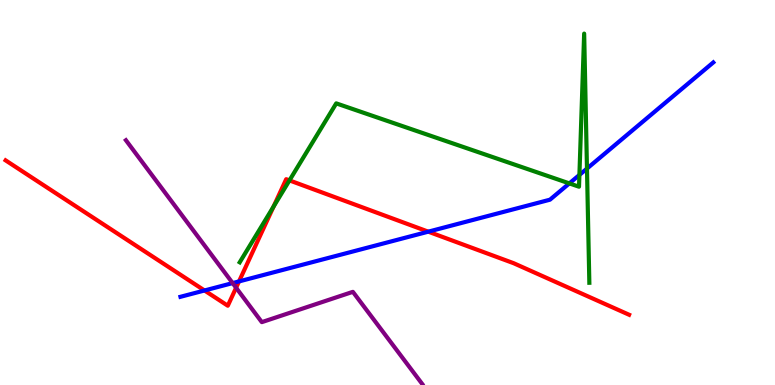[{'lines': ['blue', 'red'], 'intersections': [{'x': 2.64, 'y': 2.45}, {'x': 3.08, 'y': 2.69}, {'x': 5.53, 'y': 3.98}]}, {'lines': ['green', 'red'], 'intersections': [{'x': 3.53, 'y': 4.63}, {'x': 3.74, 'y': 5.31}]}, {'lines': ['purple', 'red'], 'intersections': [{'x': 3.05, 'y': 2.53}]}, {'lines': ['blue', 'green'], 'intersections': [{'x': 7.35, 'y': 5.24}, {'x': 7.48, 'y': 5.46}, {'x': 7.57, 'y': 5.62}]}, {'lines': ['blue', 'purple'], 'intersections': [{'x': 3.0, 'y': 2.65}]}, {'lines': ['green', 'purple'], 'intersections': []}]